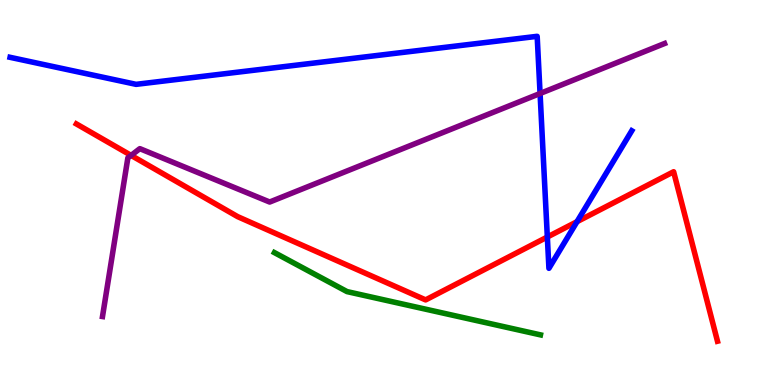[{'lines': ['blue', 'red'], 'intersections': [{'x': 7.06, 'y': 3.84}, {'x': 7.45, 'y': 4.24}]}, {'lines': ['green', 'red'], 'intersections': []}, {'lines': ['purple', 'red'], 'intersections': [{'x': 1.69, 'y': 5.96}]}, {'lines': ['blue', 'green'], 'intersections': []}, {'lines': ['blue', 'purple'], 'intersections': [{'x': 6.97, 'y': 7.57}]}, {'lines': ['green', 'purple'], 'intersections': []}]